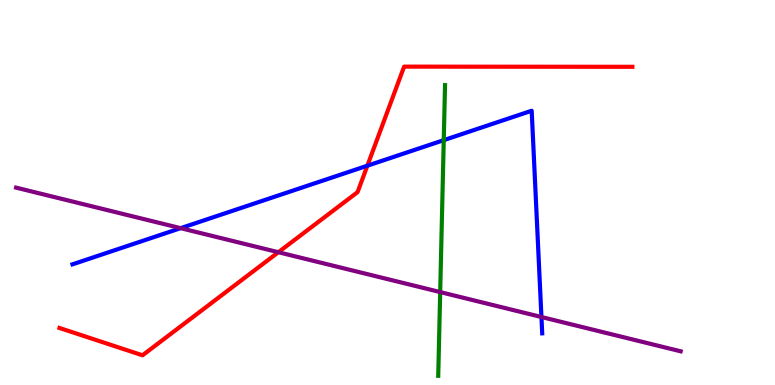[{'lines': ['blue', 'red'], 'intersections': [{'x': 4.74, 'y': 5.7}]}, {'lines': ['green', 'red'], 'intersections': []}, {'lines': ['purple', 'red'], 'intersections': [{'x': 3.59, 'y': 3.45}]}, {'lines': ['blue', 'green'], 'intersections': [{'x': 5.73, 'y': 6.36}]}, {'lines': ['blue', 'purple'], 'intersections': [{'x': 2.33, 'y': 4.07}, {'x': 6.99, 'y': 1.77}]}, {'lines': ['green', 'purple'], 'intersections': [{'x': 5.68, 'y': 2.41}]}]